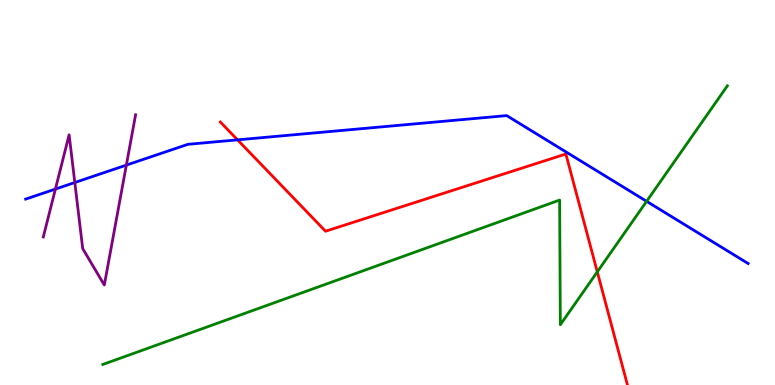[{'lines': ['blue', 'red'], 'intersections': [{'x': 3.07, 'y': 6.37}]}, {'lines': ['green', 'red'], 'intersections': [{'x': 7.71, 'y': 2.94}]}, {'lines': ['purple', 'red'], 'intersections': []}, {'lines': ['blue', 'green'], 'intersections': [{'x': 8.34, 'y': 4.77}]}, {'lines': ['blue', 'purple'], 'intersections': [{'x': 0.715, 'y': 5.09}, {'x': 0.965, 'y': 5.26}, {'x': 1.63, 'y': 5.71}]}, {'lines': ['green', 'purple'], 'intersections': []}]